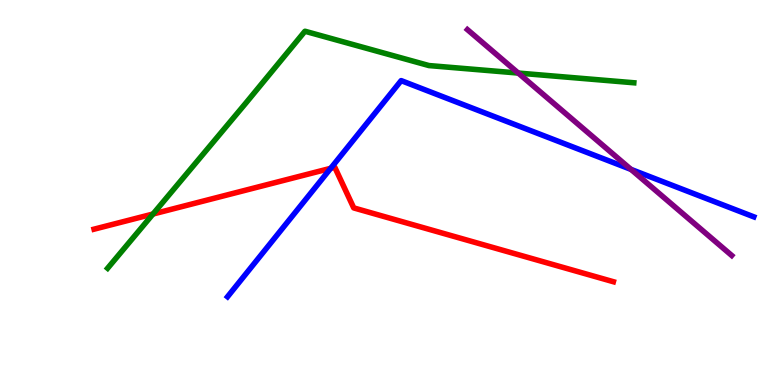[{'lines': ['blue', 'red'], 'intersections': [{'x': 4.27, 'y': 5.63}]}, {'lines': ['green', 'red'], 'intersections': [{'x': 1.97, 'y': 4.44}]}, {'lines': ['purple', 'red'], 'intersections': []}, {'lines': ['blue', 'green'], 'intersections': []}, {'lines': ['blue', 'purple'], 'intersections': [{'x': 8.14, 'y': 5.6}]}, {'lines': ['green', 'purple'], 'intersections': [{'x': 6.69, 'y': 8.1}]}]